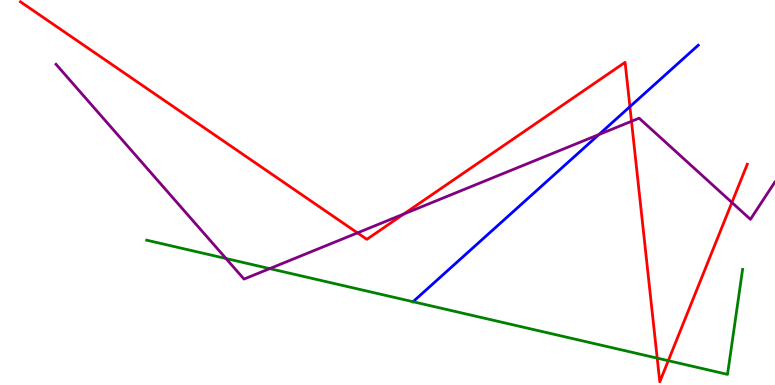[{'lines': ['blue', 'red'], 'intersections': [{'x': 8.13, 'y': 7.23}]}, {'lines': ['green', 'red'], 'intersections': [{'x': 8.48, 'y': 0.698}, {'x': 8.62, 'y': 0.631}]}, {'lines': ['purple', 'red'], 'intersections': [{'x': 4.61, 'y': 3.95}, {'x': 5.21, 'y': 4.44}, {'x': 8.15, 'y': 6.85}, {'x': 9.44, 'y': 4.74}]}, {'lines': ['blue', 'green'], 'intersections': [{'x': 5.33, 'y': 2.16}]}, {'lines': ['blue', 'purple'], 'intersections': [{'x': 7.73, 'y': 6.51}]}, {'lines': ['green', 'purple'], 'intersections': [{'x': 2.92, 'y': 3.29}, {'x': 3.48, 'y': 3.02}]}]